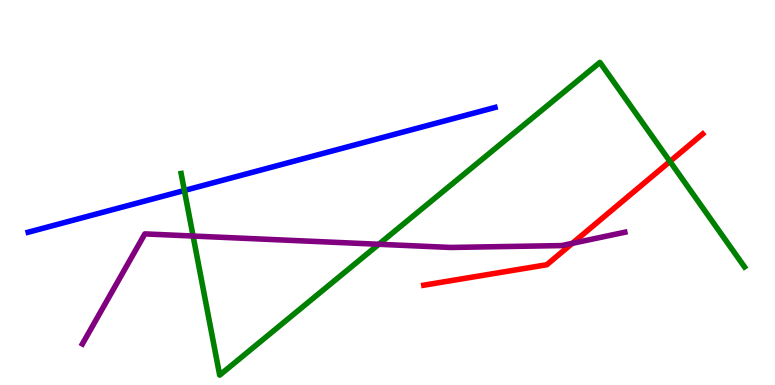[{'lines': ['blue', 'red'], 'intersections': []}, {'lines': ['green', 'red'], 'intersections': [{'x': 8.64, 'y': 5.81}]}, {'lines': ['purple', 'red'], 'intersections': [{'x': 7.38, 'y': 3.68}]}, {'lines': ['blue', 'green'], 'intersections': [{'x': 2.38, 'y': 5.05}]}, {'lines': ['blue', 'purple'], 'intersections': []}, {'lines': ['green', 'purple'], 'intersections': [{'x': 2.49, 'y': 3.87}, {'x': 4.89, 'y': 3.66}]}]